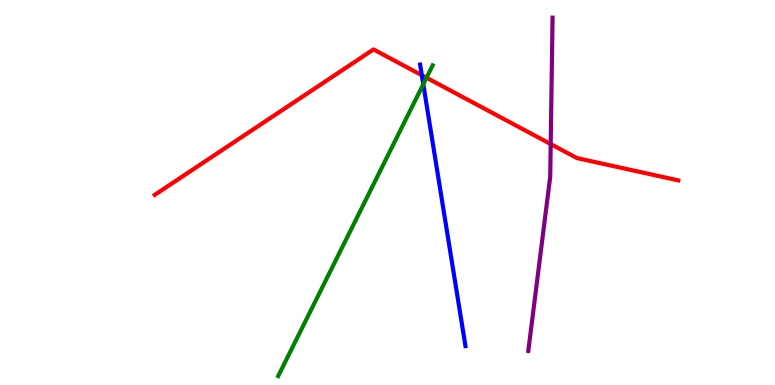[{'lines': ['blue', 'red'], 'intersections': [{'x': 5.44, 'y': 8.05}]}, {'lines': ['green', 'red'], 'intersections': [{'x': 5.5, 'y': 7.98}]}, {'lines': ['purple', 'red'], 'intersections': [{'x': 7.11, 'y': 6.26}]}, {'lines': ['blue', 'green'], 'intersections': [{'x': 5.46, 'y': 7.81}]}, {'lines': ['blue', 'purple'], 'intersections': []}, {'lines': ['green', 'purple'], 'intersections': []}]